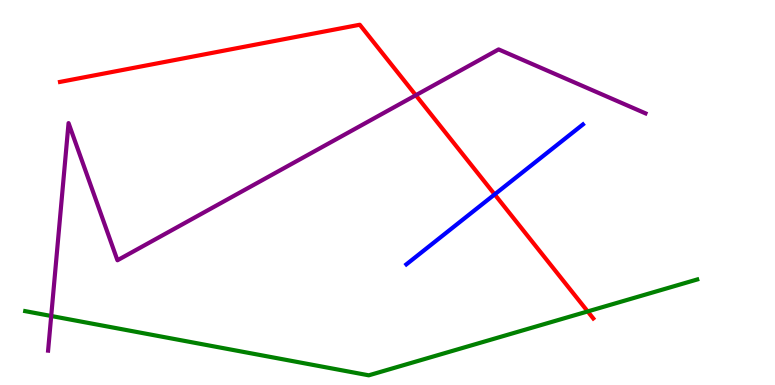[{'lines': ['blue', 'red'], 'intersections': [{'x': 6.38, 'y': 4.95}]}, {'lines': ['green', 'red'], 'intersections': [{'x': 7.58, 'y': 1.91}]}, {'lines': ['purple', 'red'], 'intersections': [{'x': 5.37, 'y': 7.53}]}, {'lines': ['blue', 'green'], 'intersections': []}, {'lines': ['blue', 'purple'], 'intersections': []}, {'lines': ['green', 'purple'], 'intersections': [{'x': 0.661, 'y': 1.79}]}]